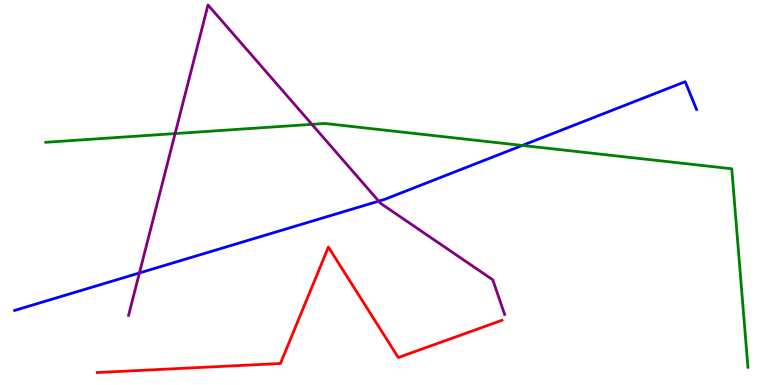[{'lines': ['blue', 'red'], 'intersections': []}, {'lines': ['green', 'red'], 'intersections': []}, {'lines': ['purple', 'red'], 'intersections': []}, {'lines': ['blue', 'green'], 'intersections': [{'x': 6.74, 'y': 6.22}]}, {'lines': ['blue', 'purple'], 'intersections': [{'x': 1.8, 'y': 2.91}, {'x': 4.89, 'y': 4.78}]}, {'lines': ['green', 'purple'], 'intersections': [{'x': 2.26, 'y': 6.53}, {'x': 4.02, 'y': 6.77}]}]